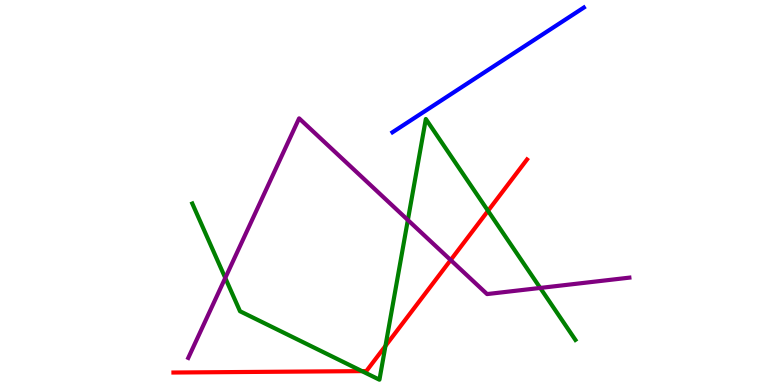[{'lines': ['blue', 'red'], 'intersections': []}, {'lines': ['green', 'red'], 'intersections': [{'x': 4.67, 'y': 0.361}, {'x': 4.97, 'y': 1.01}, {'x': 6.3, 'y': 4.52}]}, {'lines': ['purple', 'red'], 'intersections': [{'x': 5.82, 'y': 3.25}]}, {'lines': ['blue', 'green'], 'intersections': []}, {'lines': ['blue', 'purple'], 'intersections': []}, {'lines': ['green', 'purple'], 'intersections': [{'x': 2.91, 'y': 2.78}, {'x': 5.26, 'y': 4.29}, {'x': 6.97, 'y': 2.52}]}]